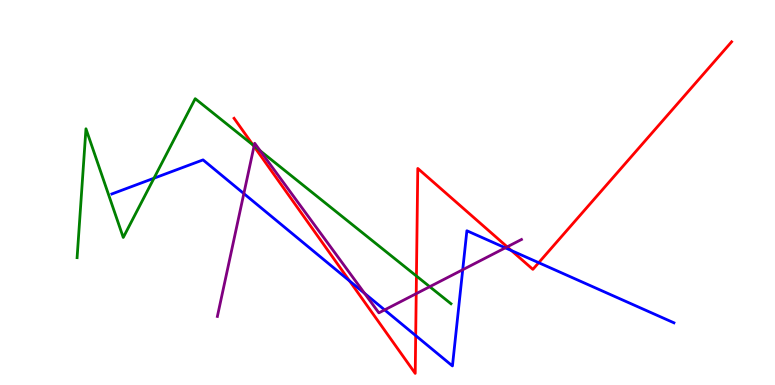[{'lines': ['blue', 'red'], 'intersections': [{'x': 4.51, 'y': 2.7}, {'x': 5.36, 'y': 1.28}, {'x': 6.6, 'y': 3.49}, {'x': 6.95, 'y': 3.18}]}, {'lines': ['green', 'red'], 'intersections': [{'x': 3.27, 'y': 6.23}, {'x': 5.37, 'y': 2.83}]}, {'lines': ['purple', 'red'], 'intersections': [{'x': 3.28, 'y': 6.2}, {'x': 5.37, 'y': 2.37}, {'x': 6.54, 'y': 3.59}]}, {'lines': ['blue', 'green'], 'intersections': [{'x': 1.99, 'y': 5.37}]}, {'lines': ['blue', 'purple'], 'intersections': [{'x': 3.15, 'y': 4.97}, {'x': 4.7, 'y': 2.38}, {'x': 4.96, 'y': 1.95}, {'x': 5.97, 'y': 2.99}, {'x': 6.52, 'y': 3.56}]}, {'lines': ['green', 'purple'], 'intersections': [{'x': 3.28, 'y': 6.21}, {'x': 3.36, 'y': 6.08}, {'x': 5.54, 'y': 2.55}]}]